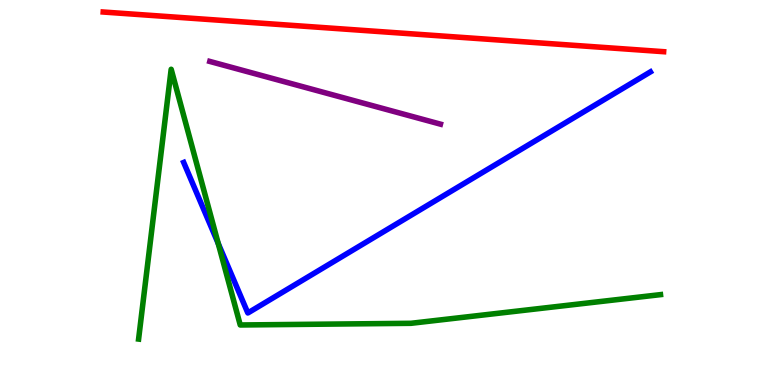[{'lines': ['blue', 'red'], 'intersections': []}, {'lines': ['green', 'red'], 'intersections': []}, {'lines': ['purple', 'red'], 'intersections': []}, {'lines': ['blue', 'green'], 'intersections': [{'x': 2.82, 'y': 3.68}]}, {'lines': ['blue', 'purple'], 'intersections': []}, {'lines': ['green', 'purple'], 'intersections': []}]